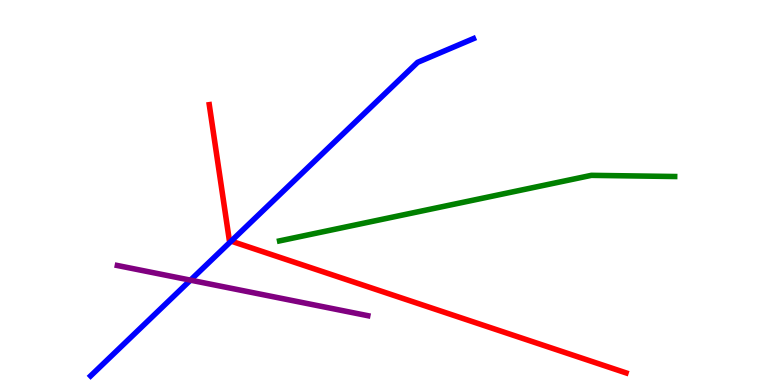[{'lines': ['blue', 'red'], 'intersections': [{'x': 2.98, 'y': 3.74}]}, {'lines': ['green', 'red'], 'intersections': []}, {'lines': ['purple', 'red'], 'intersections': []}, {'lines': ['blue', 'green'], 'intersections': []}, {'lines': ['blue', 'purple'], 'intersections': [{'x': 2.46, 'y': 2.72}]}, {'lines': ['green', 'purple'], 'intersections': []}]